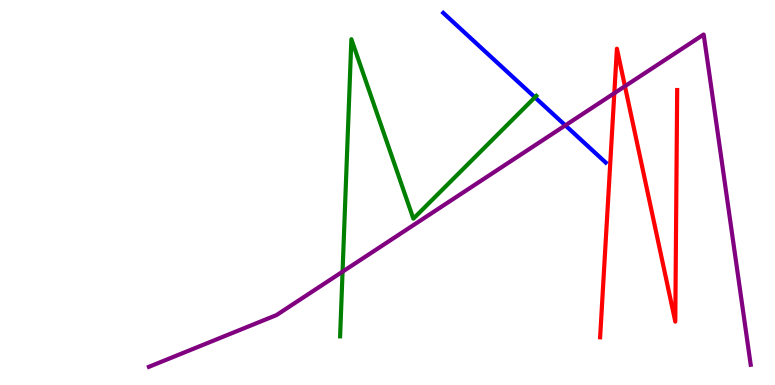[{'lines': ['blue', 'red'], 'intersections': []}, {'lines': ['green', 'red'], 'intersections': []}, {'lines': ['purple', 'red'], 'intersections': [{'x': 7.93, 'y': 7.58}, {'x': 8.06, 'y': 7.76}]}, {'lines': ['blue', 'green'], 'intersections': [{'x': 6.9, 'y': 7.47}]}, {'lines': ['blue', 'purple'], 'intersections': [{'x': 7.29, 'y': 6.74}]}, {'lines': ['green', 'purple'], 'intersections': [{'x': 4.42, 'y': 2.94}]}]